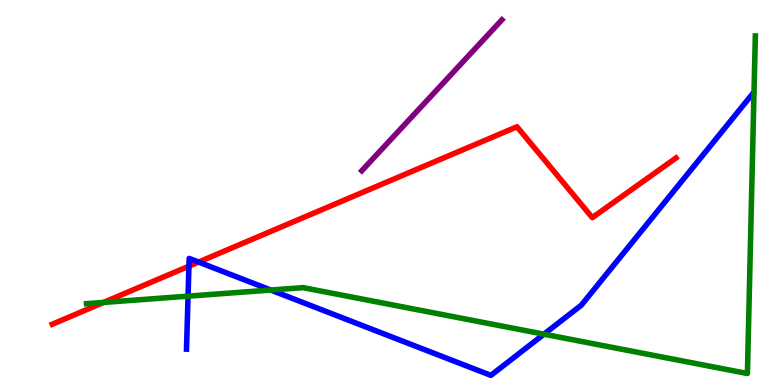[{'lines': ['blue', 'red'], 'intersections': [{'x': 2.44, 'y': 3.09}, {'x': 2.56, 'y': 3.19}]}, {'lines': ['green', 'red'], 'intersections': [{'x': 1.34, 'y': 2.14}]}, {'lines': ['purple', 'red'], 'intersections': []}, {'lines': ['blue', 'green'], 'intersections': [{'x': 2.43, 'y': 2.31}, {'x': 3.49, 'y': 2.47}, {'x': 7.02, 'y': 1.32}]}, {'lines': ['blue', 'purple'], 'intersections': []}, {'lines': ['green', 'purple'], 'intersections': []}]